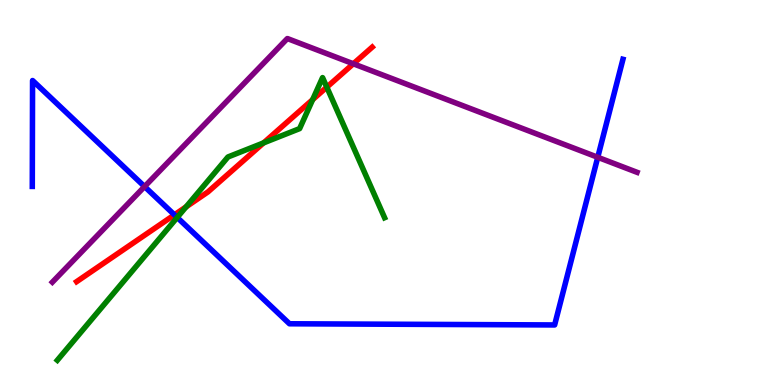[{'lines': ['blue', 'red'], 'intersections': [{'x': 2.25, 'y': 4.42}]}, {'lines': ['green', 'red'], 'intersections': [{'x': 2.4, 'y': 4.63}, {'x': 3.4, 'y': 6.29}, {'x': 4.03, 'y': 7.41}, {'x': 4.22, 'y': 7.74}]}, {'lines': ['purple', 'red'], 'intersections': [{'x': 4.56, 'y': 8.34}]}, {'lines': ['blue', 'green'], 'intersections': [{'x': 2.29, 'y': 4.35}]}, {'lines': ['blue', 'purple'], 'intersections': [{'x': 1.87, 'y': 5.15}, {'x': 7.71, 'y': 5.91}]}, {'lines': ['green', 'purple'], 'intersections': []}]